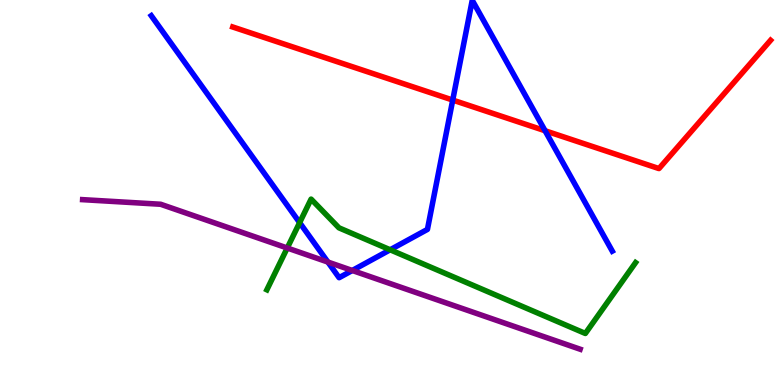[{'lines': ['blue', 'red'], 'intersections': [{'x': 5.84, 'y': 7.4}, {'x': 7.03, 'y': 6.6}]}, {'lines': ['green', 'red'], 'intersections': []}, {'lines': ['purple', 'red'], 'intersections': []}, {'lines': ['blue', 'green'], 'intersections': [{'x': 3.87, 'y': 4.22}, {'x': 5.03, 'y': 3.51}]}, {'lines': ['blue', 'purple'], 'intersections': [{'x': 4.23, 'y': 3.19}, {'x': 4.55, 'y': 2.97}]}, {'lines': ['green', 'purple'], 'intersections': [{'x': 3.71, 'y': 3.56}]}]